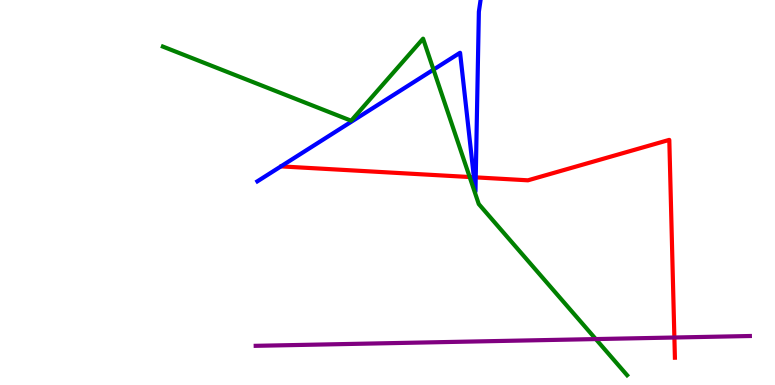[{'lines': ['blue', 'red'], 'intersections': [{'x': 6.11, 'y': 5.4}, {'x': 6.14, 'y': 5.39}]}, {'lines': ['green', 'red'], 'intersections': [{'x': 6.06, 'y': 5.4}]}, {'lines': ['purple', 'red'], 'intersections': [{'x': 8.7, 'y': 1.23}]}, {'lines': ['blue', 'green'], 'intersections': [{'x': 5.59, 'y': 8.19}]}, {'lines': ['blue', 'purple'], 'intersections': []}, {'lines': ['green', 'purple'], 'intersections': [{'x': 7.69, 'y': 1.19}]}]